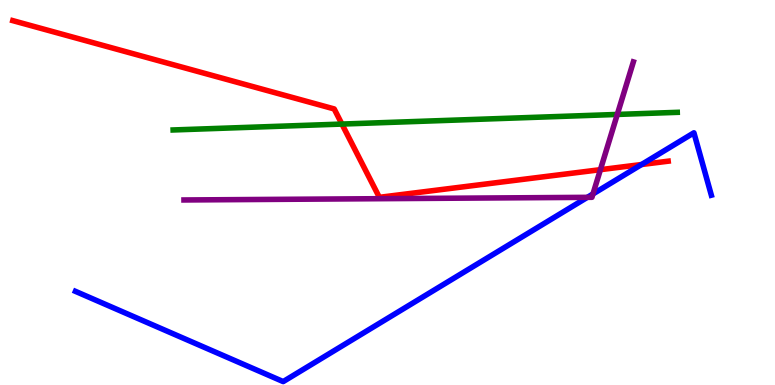[{'lines': ['blue', 'red'], 'intersections': [{'x': 8.28, 'y': 5.73}]}, {'lines': ['green', 'red'], 'intersections': [{'x': 4.41, 'y': 6.78}]}, {'lines': ['purple', 'red'], 'intersections': [{'x': 7.75, 'y': 5.59}]}, {'lines': ['blue', 'green'], 'intersections': []}, {'lines': ['blue', 'purple'], 'intersections': [{'x': 7.58, 'y': 4.87}, {'x': 7.65, 'y': 4.96}]}, {'lines': ['green', 'purple'], 'intersections': [{'x': 7.97, 'y': 7.03}]}]